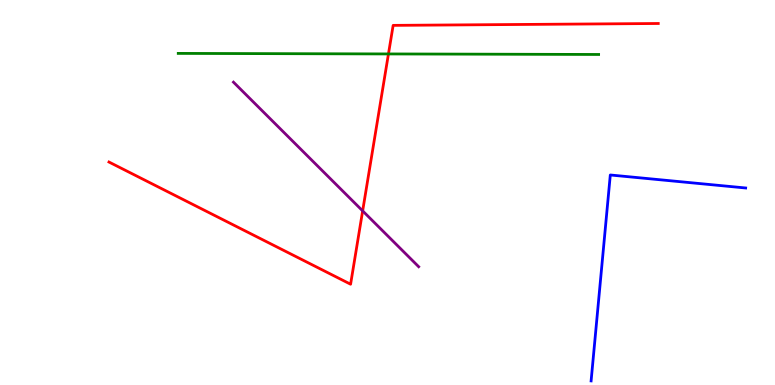[{'lines': ['blue', 'red'], 'intersections': []}, {'lines': ['green', 'red'], 'intersections': [{'x': 5.01, 'y': 8.6}]}, {'lines': ['purple', 'red'], 'intersections': [{'x': 4.68, 'y': 4.52}]}, {'lines': ['blue', 'green'], 'intersections': []}, {'lines': ['blue', 'purple'], 'intersections': []}, {'lines': ['green', 'purple'], 'intersections': []}]